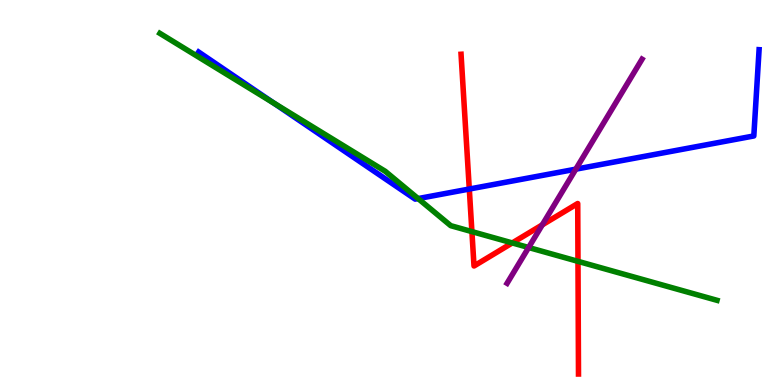[{'lines': ['blue', 'red'], 'intersections': [{'x': 6.06, 'y': 5.09}]}, {'lines': ['green', 'red'], 'intersections': [{'x': 6.09, 'y': 3.98}, {'x': 6.61, 'y': 3.69}, {'x': 7.46, 'y': 3.21}]}, {'lines': ['purple', 'red'], 'intersections': [{'x': 7.0, 'y': 4.16}]}, {'lines': ['blue', 'green'], 'intersections': [{'x': 3.53, 'y': 7.32}, {'x': 5.39, 'y': 4.84}]}, {'lines': ['blue', 'purple'], 'intersections': [{'x': 7.43, 'y': 5.61}]}, {'lines': ['green', 'purple'], 'intersections': [{'x': 6.82, 'y': 3.57}]}]